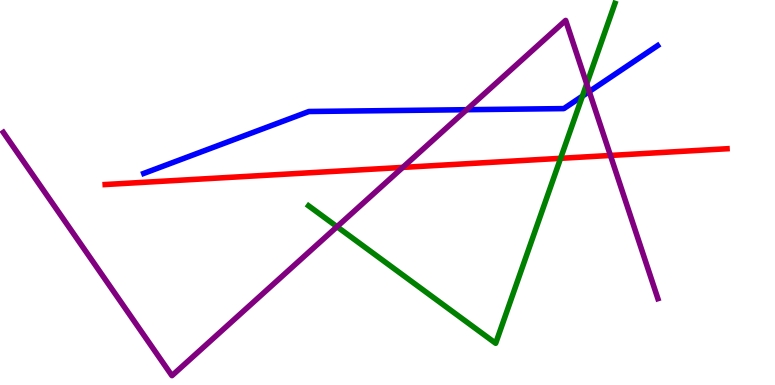[{'lines': ['blue', 'red'], 'intersections': []}, {'lines': ['green', 'red'], 'intersections': [{'x': 7.23, 'y': 5.89}]}, {'lines': ['purple', 'red'], 'intersections': [{'x': 5.2, 'y': 5.65}, {'x': 7.88, 'y': 5.96}]}, {'lines': ['blue', 'green'], 'intersections': [{'x': 7.52, 'y': 7.5}]}, {'lines': ['blue', 'purple'], 'intersections': [{'x': 6.02, 'y': 7.15}, {'x': 7.6, 'y': 7.62}]}, {'lines': ['green', 'purple'], 'intersections': [{'x': 4.35, 'y': 4.11}, {'x': 7.57, 'y': 7.82}]}]